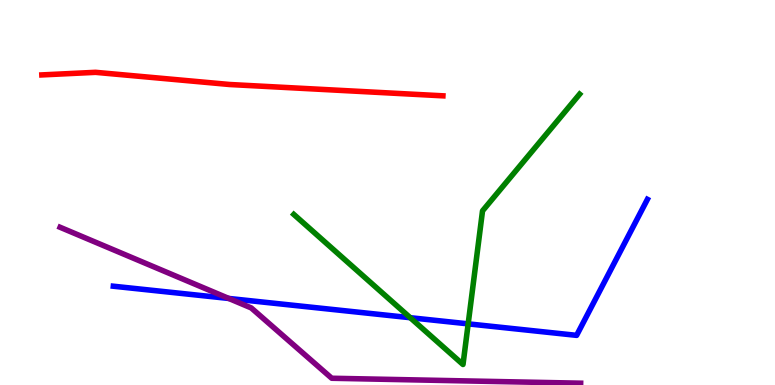[{'lines': ['blue', 'red'], 'intersections': []}, {'lines': ['green', 'red'], 'intersections': []}, {'lines': ['purple', 'red'], 'intersections': []}, {'lines': ['blue', 'green'], 'intersections': [{'x': 5.29, 'y': 1.75}, {'x': 6.04, 'y': 1.59}]}, {'lines': ['blue', 'purple'], 'intersections': [{'x': 2.95, 'y': 2.25}]}, {'lines': ['green', 'purple'], 'intersections': []}]